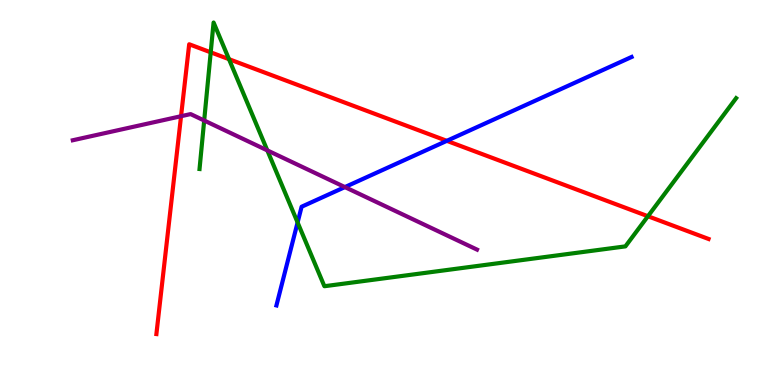[{'lines': ['blue', 'red'], 'intersections': [{'x': 5.77, 'y': 6.34}]}, {'lines': ['green', 'red'], 'intersections': [{'x': 2.72, 'y': 8.64}, {'x': 2.95, 'y': 8.46}, {'x': 8.36, 'y': 4.38}]}, {'lines': ['purple', 'red'], 'intersections': [{'x': 2.34, 'y': 6.98}]}, {'lines': ['blue', 'green'], 'intersections': [{'x': 3.84, 'y': 4.22}]}, {'lines': ['blue', 'purple'], 'intersections': [{'x': 4.45, 'y': 5.14}]}, {'lines': ['green', 'purple'], 'intersections': [{'x': 2.63, 'y': 6.87}, {'x': 3.45, 'y': 6.09}]}]